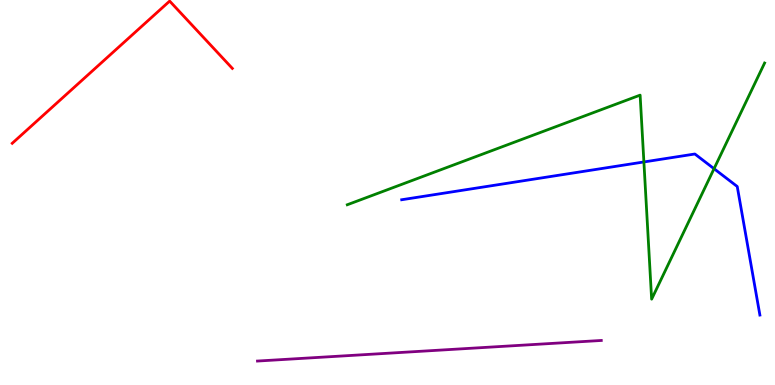[{'lines': ['blue', 'red'], 'intersections': []}, {'lines': ['green', 'red'], 'intersections': []}, {'lines': ['purple', 'red'], 'intersections': []}, {'lines': ['blue', 'green'], 'intersections': [{'x': 8.31, 'y': 5.79}, {'x': 9.21, 'y': 5.62}]}, {'lines': ['blue', 'purple'], 'intersections': []}, {'lines': ['green', 'purple'], 'intersections': []}]